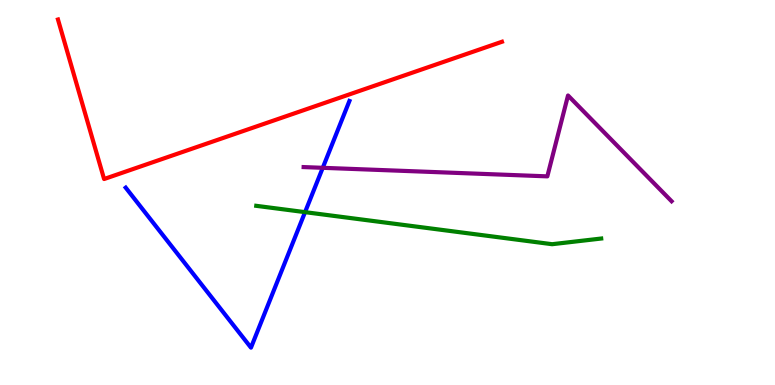[{'lines': ['blue', 'red'], 'intersections': []}, {'lines': ['green', 'red'], 'intersections': []}, {'lines': ['purple', 'red'], 'intersections': []}, {'lines': ['blue', 'green'], 'intersections': [{'x': 3.94, 'y': 4.49}]}, {'lines': ['blue', 'purple'], 'intersections': [{'x': 4.16, 'y': 5.64}]}, {'lines': ['green', 'purple'], 'intersections': []}]